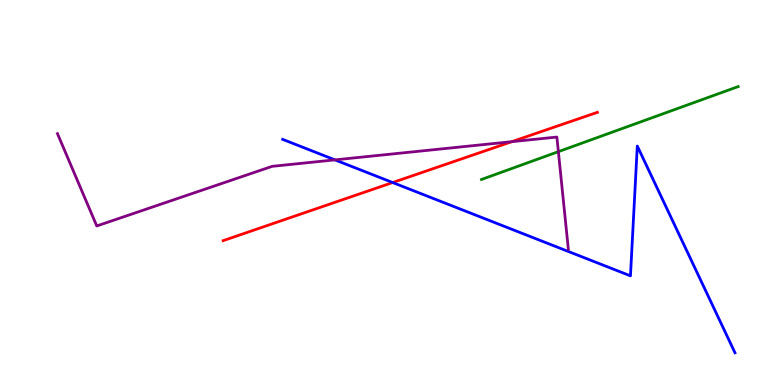[{'lines': ['blue', 'red'], 'intersections': [{'x': 5.07, 'y': 5.26}]}, {'lines': ['green', 'red'], 'intersections': []}, {'lines': ['purple', 'red'], 'intersections': [{'x': 6.6, 'y': 6.32}]}, {'lines': ['blue', 'green'], 'intersections': []}, {'lines': ['blue', 'purple'], 'intersections': [{'x': 4.32, 'y': 5.85}]}, {'lines': ['green', 'purple'], 'intersections': [{'x': 7.2, 'y': 6.06}]}]